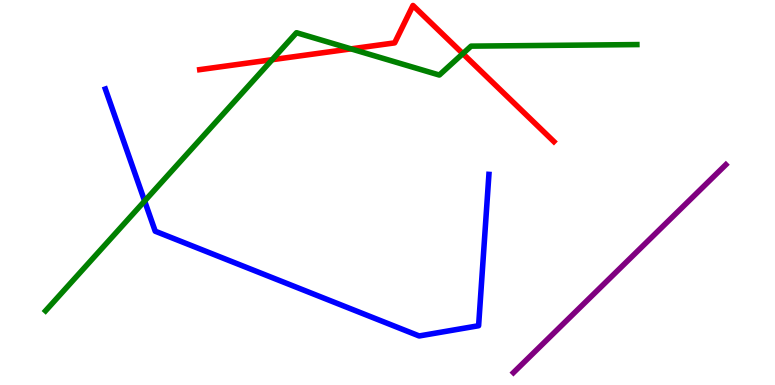[{'lines': ['blue', 'red'], 'intersections': []}, {'lines': ['green', 'red'], 'intersections': [{'x': 3.51, 'y': 8.45}, {'x': 4.53, 'y': 8.73}, {'x': 5.97, 'y': 8.61}]}, {'lines': ['purple', 'red'], 'intersections': []}, {'lines': ['blue', 'green'], 'intersections': [{'x': 1.87, 'y': 4.78}]}, {'lines': ['blue', 'purple'], 'intersections': []}, {'lines': ['green', 'purple'], 'intersections': []}]